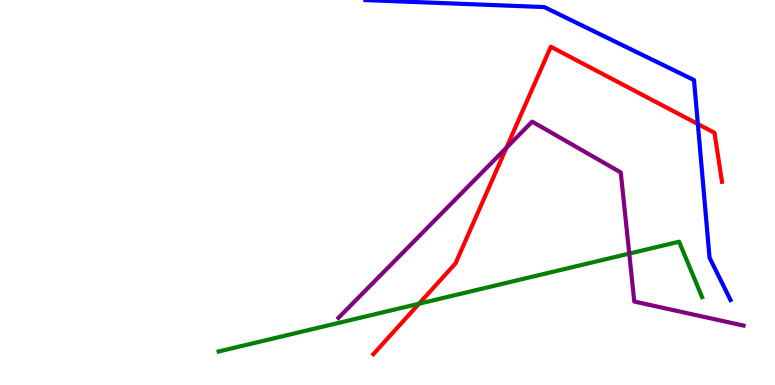[{'lines': ['blue', 'red'], 'intersections': [{'x': 9.0, 'y': 6.78}]}, {'lines': ['green', 'red'], 'intersections': [{'x': 5.41, 'y': 2.11}]}, {'lines': ['purple', 'red'], 'intersections': [{'x': 6.53, 'y': 6.16}]}, {'lines': ['blue', 'green'], 'intersections': []}, {'lines': ['blue', 'purple'], 'intersections': []}, {'lines': ['green', 'purple'], 'intersections': [{'x': 8.12, 'y': 3.41}]}]